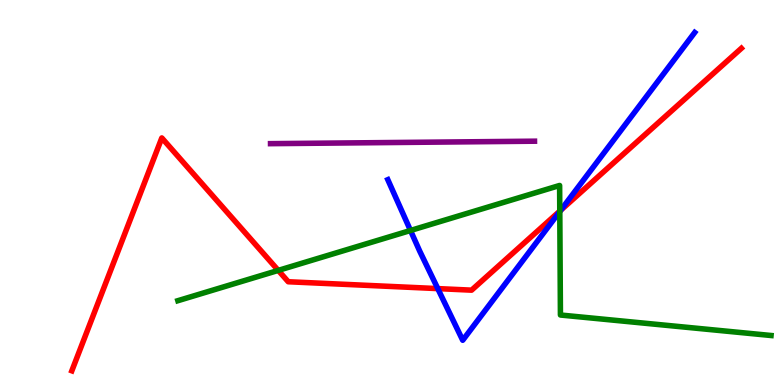[{'lines': ['blue', 'red'], 'intersections': [{'x': 5.65, 'y': 2.5}, {'x': 7.24, 'y': 4.54}]}, {'lines': ['green', 'red'], 'intersections': [{'x': 3.59, 'y': 2.98}, {'x': 7.22, 'y': 4.52}]}, {'lines': ['purple', 'red'], 'intersections': []}, {'lines': ['blue', 'green'], 'intersections': [{'x': 5.3, 'y': 4.01}, {'x': 7.22, 'y': 4.51}]}, {'lines': ['blue', 'purple'], 'intersections': []}, {'lines': ['green', 'purple'], 'intersections': []}]